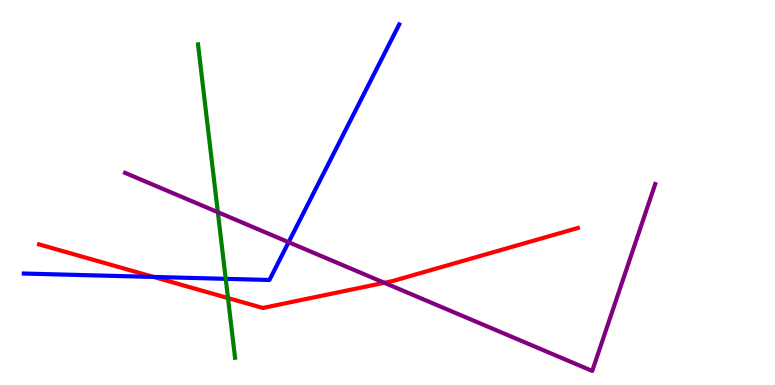[{'lines': ['blue', 'red'], 'intersections': [{'x': 1.98, 'y': 2.81}]}, {'lines': ['green', 'red'], 'intersections': [{'x': 2.94, 'y': 2.26}]}, {'lines': ['purple', 'red'], 'intersections': [{'x': 4.96, 'y': 2.66}]}, {'lines': ['blue', 'green'], 'intersections': [{'x': 2.91, 'y': 2.76}]}, {'lines': ['blue', 'purple'], 'intersections': [{'x': 3.72, 'y': 3.71}]}, {'lines': ['green', 'purple'], 'intersections': [{'x': 2.81, 'y': 4.49}]}]